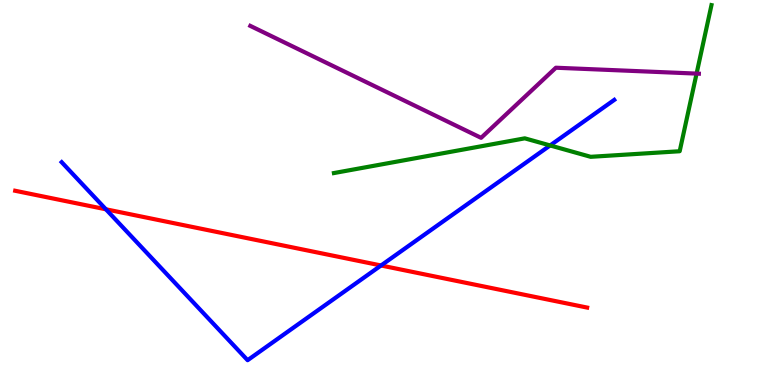[{'lines': ['blue', 'red'], 'intersections': [{'x': 1.37, 'y': 4.56}, {'x': 4.92, 'y': 3.1}]}, {'lines': ['green', 'red'], 'intersections': []}, {'lines': ['purple', 'red'], 'intersections': []}, {'lines': ['blue', 'green'], 'intersections': [{'x': 7.1, 'y': 6.22}]}, {'lines': ['blue', 'purple'], 'intersections': []}, {'lines': ['green', 'purple'], 'intersections': [{'x': 8.99, 'y': 8.09}]}]